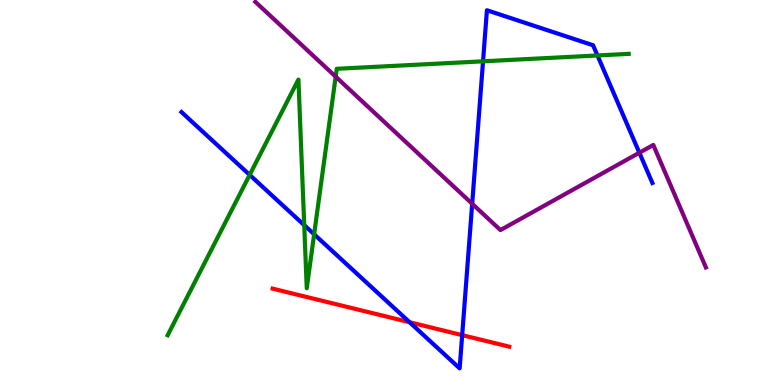[{'lines': ['blue', 'red'], 'intersections': [{'x': 5.29, 'y': 1.63}, {'x': 5.96, 'y': 1.3}]}, {'lines': ['green', 'red'], 'intersections': []}, {'lines': ['purple', 'red'], 'intersections': []}, {'lines': ['blue', 'green'], 'intersections': [{'x': 3.22, 'y': 5.46}, {'x': 3.93, 'y': 4.15}, {'x': 4.05, 'y': 3.91}, {'x': 6.23, 'y': 8.41}, {'x': 7.71, 'y': 8.56}]}, {'lines': ['blue', 'purple'], 'intersections': [{'x': 6.09, 'y': 4.71}, {'x': 8.25, 'y': 6.03}]}, {'lines': ['green', 'purple'], 'intersections': [{'x': 4.33, 'y': 8.01}]}]